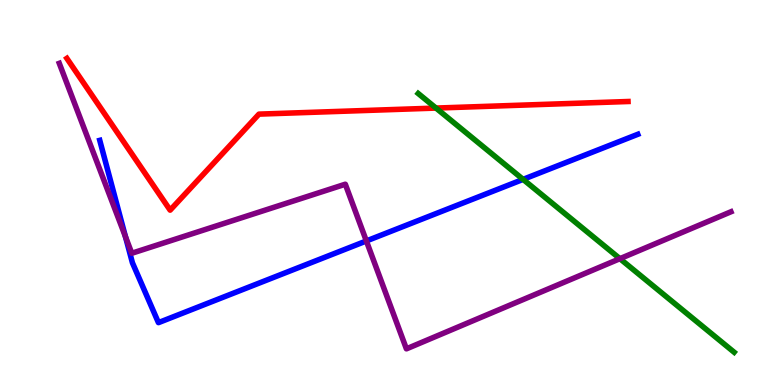[{'lines': ['blue', 'red'], 'intersections': []}, {'lines': ['green', 'red'], 'intersections': [{'x': 5.63, 'y': 7.19}]}, {'lines': ['purple', 'red'], 'intersections': []}, {'lines': ['blue', 'green'], 'intersections': [{'x': 6.75, 'y': 5.34}]}, {'lines': ['blue', 'purple'], 'intersections': [{'x': 1.62, 'y': 3.85}, {'x': 4.73, 'y': 3.74}]}, {'lines': ['green', 'purple'], 'intersections': [{'x': 8.0, 'y': 3.28}]}]